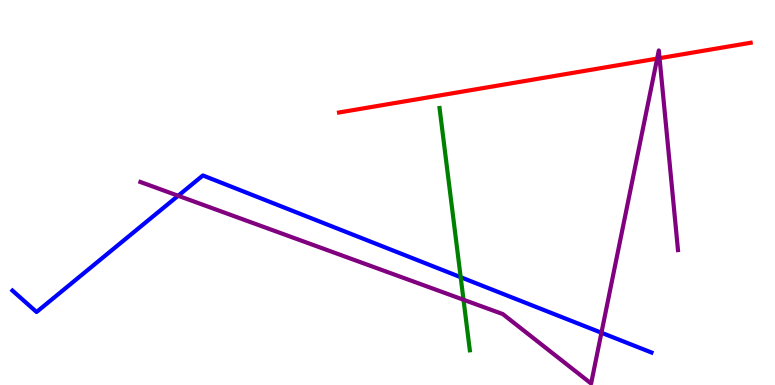[{'lines': ['blue', 'red'], 'intersections': []}, {'lines': ['green', 'red'], 'intersections': []}, {'lines': ['purple', 'red'], 'intersections': [{'x': 8.48, 'y': 8.48}, {'x': 8.51, 'y': 8.49}]}, {'lines': ['blue', 'green'], 'intersections': [{'x': 5.94, 'y': 2.8}]}, {'lines': ['blue', 'purple'], 'intersections': [{'x': 2.3, 'y': 4.92}, {'x': 7.76, 'y': 1.36}]}, {'lines': ['green', 'purple'], 'intersections': [{'x': 5.98, 'y': 2.21}]}]